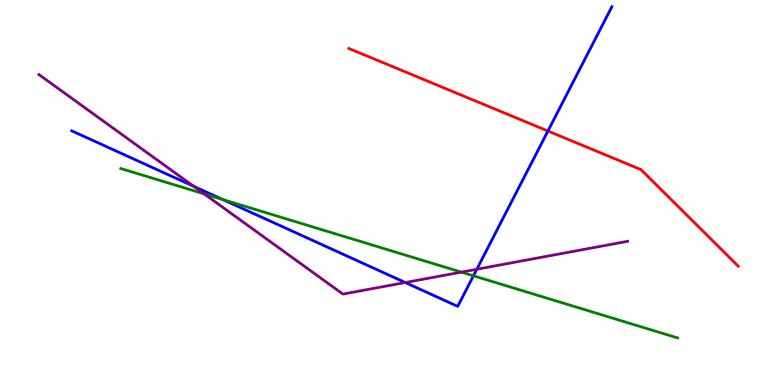[{'lines': ['blue', 'red'], 'intersections': [{'x': 7.07, 'y': 6.6}]}, {'lines': ['green', 'red'], 'intersections': []}, {'lines': ['purple', 'red'], 'intersections': []}, {'lines': ['blue', 'green'], 'intersections': [{'x': 2.88, 'y': 4.82}, {'x': 6.11, 'y': 2.84}]}, {'lines': ['blue', 'purple'], 'intersections': [{'x': 2.5, 'y': 5.16}, {'x': 5.23, 'y': 2.66}, {'x': 6.15, 'y': 3.01}]}, {'lines': ['green', 'purple'], 'intersections': [{'x': 2.63, 'y': 4.96}, {'x': 5.95, 'y': 2.93}]}]